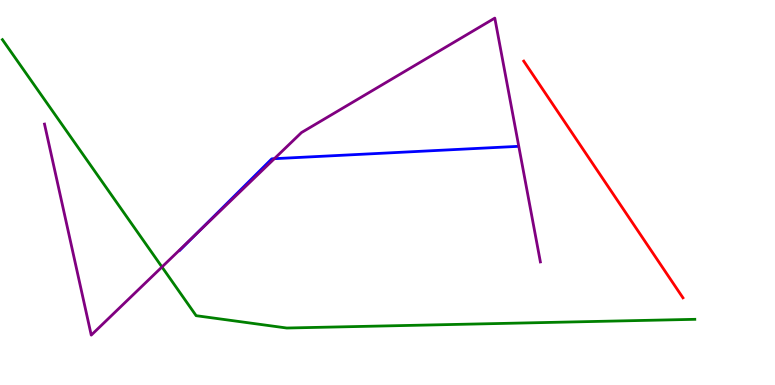[{'lines': ['blue', 'red'], 'intersections': []}, {'lines': ['green', 'red'], 'intersections': []}, {'lines': ['purple', 'red'], 'intersections': []}, {'lines': ['blue', 'green'], 'intersections': []}, {'lines': ['blue', 'purple'], 'intersections': [{'x': 2.52, 'y': 3.9}, {'x': 3.54, 'y': 5.88}]}, {'lines': ['green', 'purple'], 'intersections': [{'x': 2.09, 'y': 3.07}]}]